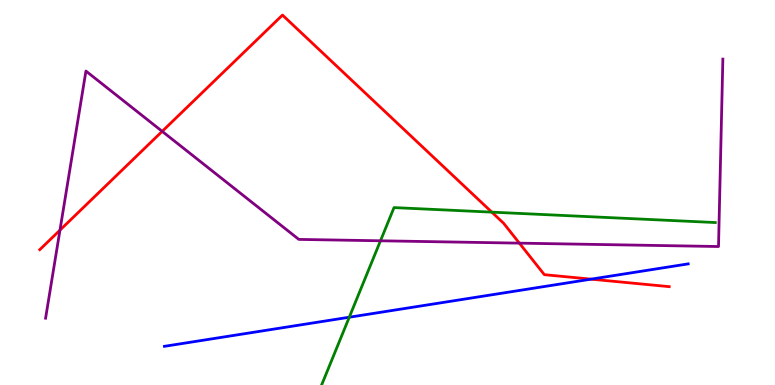[{'lines': ['blue', 'red'], 'intersections': [{'x': 7.63, 'y': 2.75}]}, {'lines': ['green', 'red'], 'intersections': [{'x': 6.35, 'y': 4.49}]}, {'lines': ['purple', 'red'], 'intersections': [{'x': 0.774, 'y': 4.02}, {'x': 2.09, 'y': 6.59}, {'x': 6.7, 'y': 3.68}]}, {'lines': ['blue', 'green'], 'intersections': [{'x': 4.51, 'y': 1.76}]}, {'lines': ['blue', 'purple'], 'intersections': []}, {'lines': ['green', 'purple'], 'intersections': [{'x': 4.91, 'y': 3.75}]}]